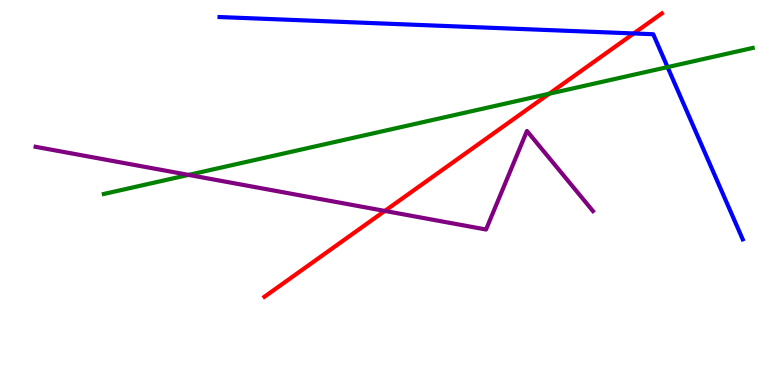[{'lines': ['blue', 'red'], 'intersections': [{'x': 8.18, 'y': 9.13}]}, {'lines': ['green', 'red'], 'intersections': [{'x': 7.09, 'y': 7.57}]}, {'lines': ['purple', 'red'], 'intersections': [{'x': 4.97, 'y': 4.52}]}, {'lines': ['blue', 'green'], 'intersections': [{'x': 8.61, 'y': 8.26}]}, {'lines': ['blue', 'purple'], 'intersections': []}, {'lines': ['green', 'purple'], 'intersections': [{'x': 2.43, 'y': 5.46}]}]